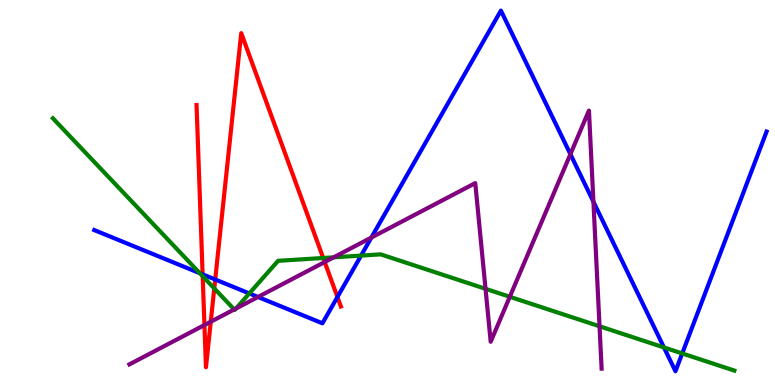[{'lines': ['blue', 'red'], 'intersections': [{'x': 2.61, 'y': 2.87}, {'x': 2.78, 'y': 2.74}, {'x': 4.35, 'y': 2.29}]}, {'lines': ['green', 'red'], 'intersections': [{'x': 2.62, 'y': 2.83}, {'x': 2.76, 'y': 2.51}, {'x': 4.17, 'y': 3.3}]}, {'lines': ['purple', 'red'], 'intersections': [{'x': 2.64, 'y': 1.56}, {'x': 2.72, 'y': 1.64}, {'x': 4.19, 'y': 3.19}]}, {'lines': ['blue', 'green'], 'intersections': [{'x': 2.58, 'y': 2.9}, {'x': 3.22, 'y': 2.38}, {'x': 4.66, 'y': 3.36}, {'x': 8.57, 'y': 0.975}, {'x': 8.8, 'y': 0.819}]}, {'lines': ['blue', 'purple'], 'intersections': [{'x': 3.33, 'y': 2.29}, {'x': 4.79, 'y': 3.83}, {'x': 7.36, 'y': 6.0}, {'x': 7.66, 'y': 4.76}]}, {'lines': ['green', 'purple'], 'intersections': [{'x': 3.02, 'y': 1.96}, {'x': 3.04, 'y': 1.99}, {'x': 4.31, 'y': 3.32}, {'x': 6.26, 'y': 2.5}, {'x': 6.58, 'y': 2.29}, {'x': 7.74, 'y': 1.53}]}]